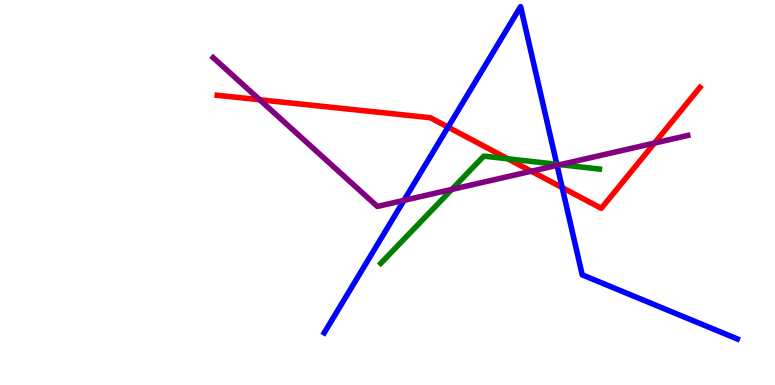[{'lines': ['blue', 'red'], 'intersections': [{'x': 5.78, 'y': 6.7}, {'x': 7.25, 'y': 5.13}]}, {'lines': ['green', 'red'], 'intersections': [{'x': 6.55, 'y': 5.88}]}, {'lines': ['purple', 'red'], 'intersections': [{'x': 3.35, 'y': 7.41}, {'x': 6.86, 'y': 5.55}, {'x': 8.45, 'y': 6.28}]}, {'lines': ['blue', 'green'], 'intersections': [{'x': 7.18, 'y': 5.73}]}, {'lines': ['blue', 'purple'], 'intersections': [{'x': 5.21, 'y': 4.8}, {'x': 7.19, 'y': 5.71}]}, {'lines': ['green', 'purple'], 'intersections': [{'x': 5.83, 'y': 5.08}, {'x': 7.23, 'y': 5.72}]}]